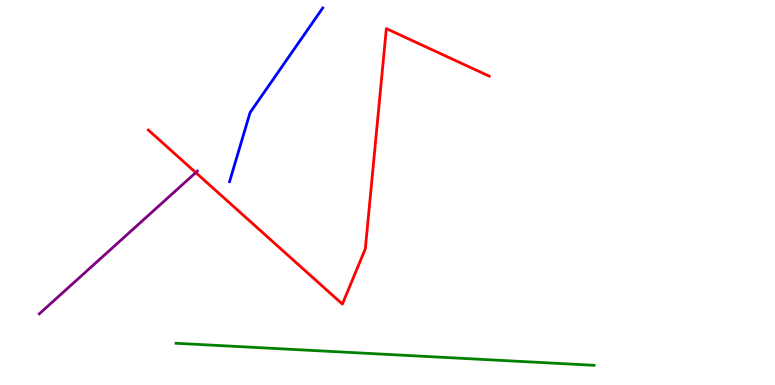[{'lines': ['blue', 'red'], 'intersections': []}, {'lines': ['green', 'red'], 'intersections': []}, {'lines': ['purple', 'red'], 'intersections': [{'x': 2.53, 'y': 5.52}]}, {'lines': ['blue', 'green'], 'intersections': []}, {'lines': ['blue', 'purple'], 'intersections': []}, {'lines': ['green', 'purple'], 'intersections': []}]